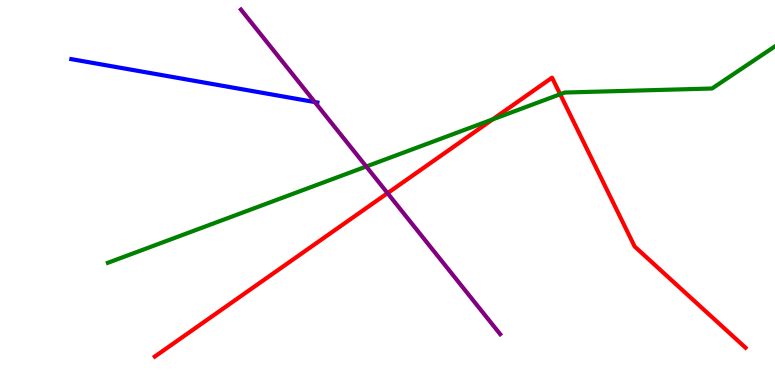[{'lines': ['blue', 'red'], 'intersections': []}, {'lines': ['green', 'red'], 'intersections': [{'x': 6.36, 'y': 6.9}, {'x': 7.23, 'y': 7.55}]}, {'lines': ['purple', 'red'], 'intersections': [{'x': 5.0, 'y': 4.98}]}, {'lines': ['blue', 'green'], 'intersections': []}, {'lines': ['blue', 'purple'], 'intersections': [{'x': 4.06, 'y': 7.35}]}, {'lines': ['green', 'purple'], 'intersections': [{'x': 4.73, 'y': 5.68}]}]